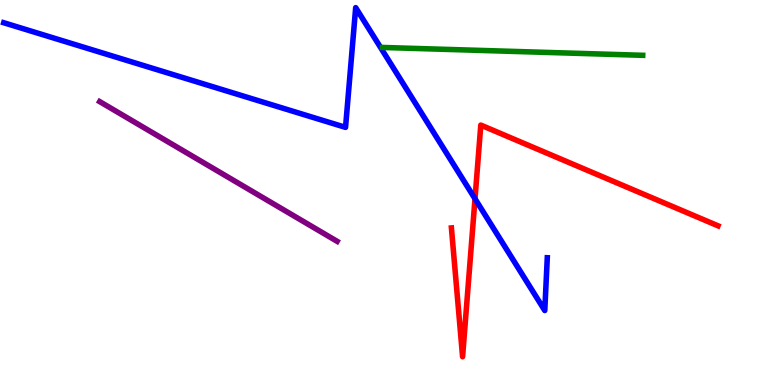[{'lines': ['blue', 'red'], 'intersections': [{'x': 6.13, 'y': 4.84}]}, {'lines': ['green', 'red'], 'intersections': []}, {'lines': ['purple', 'red'], 'intersections': []}, {'lines': ['blue', 'green'], 'intersections': []}, {'lines': ['blue', 'purple'], 'intersections': []}, {'lines': ['green', 'purple'], 'intersections': []}]